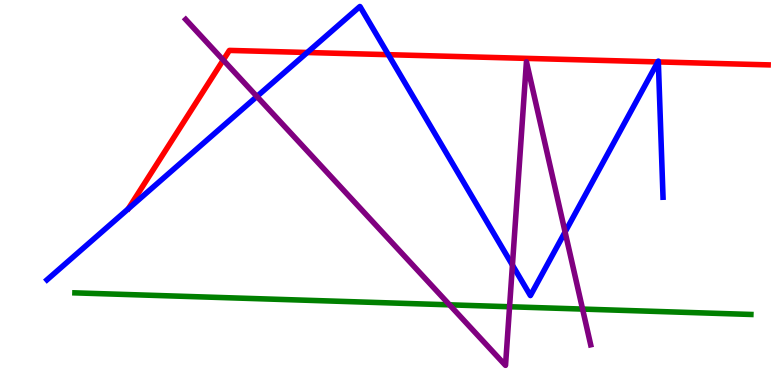[{'lines': ['blue', 'red'], 'intersections': [{'x': 3.96, 'y': 8.64}, {'x': 5.01, 'y': 8.58}, {'x': 8.49, 'y': 8.39}, {'x': 8.49, 'y': 8.39}]}, {'lines': ['green', 'red'], 'intersections': []}, {'lines': ['purple', 'red'], 'intersections': [{'x': 2.88, 'y': 8.44}]}, {'lines': ['blue', 'green'], 'intersections': []}, {'lines': ['blue', 'purple'], 'intersections': [{'x': 3.31, 'y': 7.49}, {'x': 6.61, 'y': 3.11}, {'x': 7.29, 'y': 3.97}]}, {'lines': ['green', 'purple'], 'intersections': [{'x': 5.8, 'y': 2.08}, {'x': 6.57, 'y': 2.03}, {'x': 7.52, 'y': 1.97}]}]